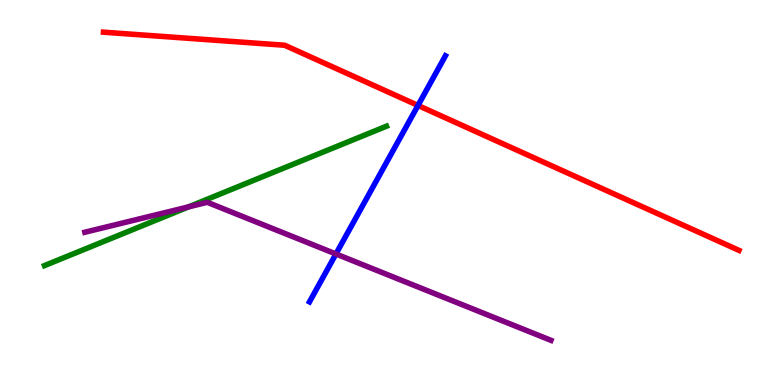[{'lines': ['blue', 'red'], 'intersections': [{'x': 5.39, 'y': 7.26}]}, {'lines': ['green', 'red'], 'intersections': []}, {'lines': ['purple', 'red'], 'intersections': []}, {'lines': ['blue', 'green'], 'intersections': []}, {'lines': ['blue', 'purple'], 'intersections': [{'x': 4.33, 'y': 3.4}]}, {'lines': ['green', 'purple'], 'intersections': [{'x': 2.43, 'y': 4.63}]}]